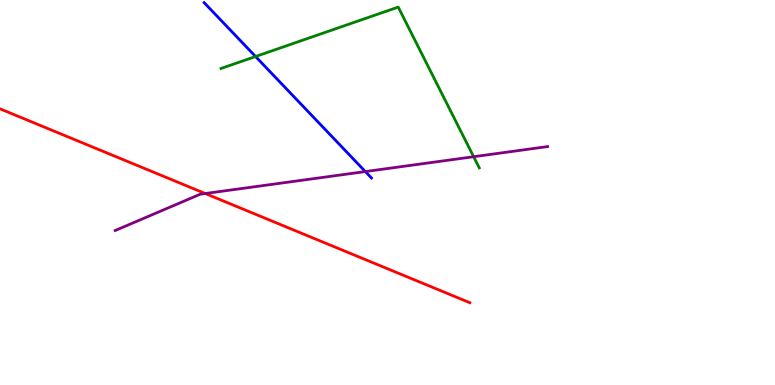[{'lines': ['blue', 'red'], 'intersections': []}, {'lines': ['green', 'red'], 'intersections': []}, {'lines': ['purple', 'red'], 'intersections': [{'x': 2.65, 'y': 4.97}]}, {'lines': ['blue', 'green'], 'intersections': [{'x': 3.3, 'y': 8.53}]}, {'lines': ['blue', 'purple'], 'intersections': [{'x': 4.71, 'y': 5.54}]}, {'lines': ['green', 'purple'], 'intersections': [{'x': 6.11, 'y': 5.93}]}]